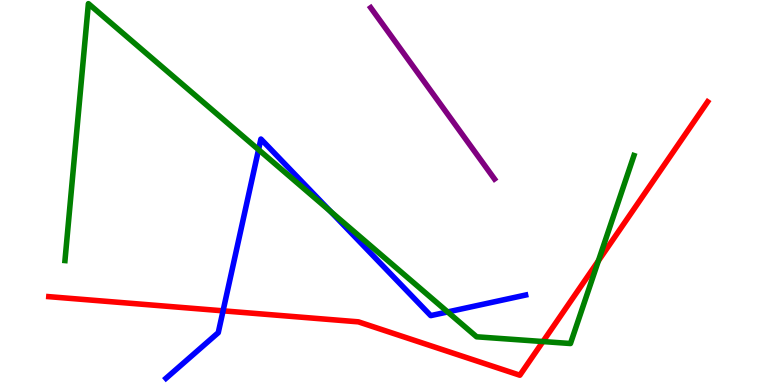[{'lines': ['blue', 'red'], 'intersections': [{'x': 2.88, 'y': 1.93}]}, {'lines': ['green', 'red'], 'intersections': [{'x': 7.01, 'y': 1.13}, {'x': 7.72, 'y': 3.23}]}, {'lines': ['purple', 'red'], 'intersections': []}, {'lines': ['blue', 'green'], 'intersections': [{'x': 3.34, 'y': 6.11}, {'x': 4.26, 'y': 4.51}, {'x': 5.78, 'y': 1.9}]}, {'lines': ['blue', 'purple'], 'intersections': []}, {'lines': ['green', 'purple'], 'intersections': []}]